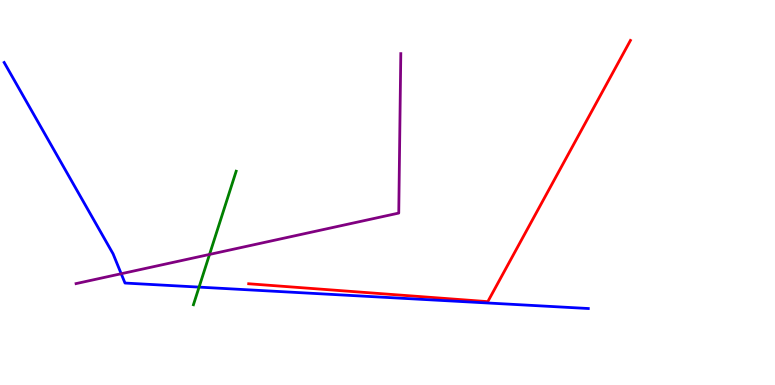[{'lines': ['blue', 'red'], 'intersections': []}, {'lines': ['green', 'red'], 'intersections': []}, {'lines': ['purple', 'red'], 'intersections': []}, {'lines': ['blue', 'green'], 'intersections': [{'x': 2.57, 'y': 2.54}]}, {'lines': ['blue', 'purple'], 'intersections': [{'x': 1.56, 'y': 2.89}]}, {'lines': ['green', 'purple'], 'intersections': [{'x': 2.7, 'y': 3.39}]}]